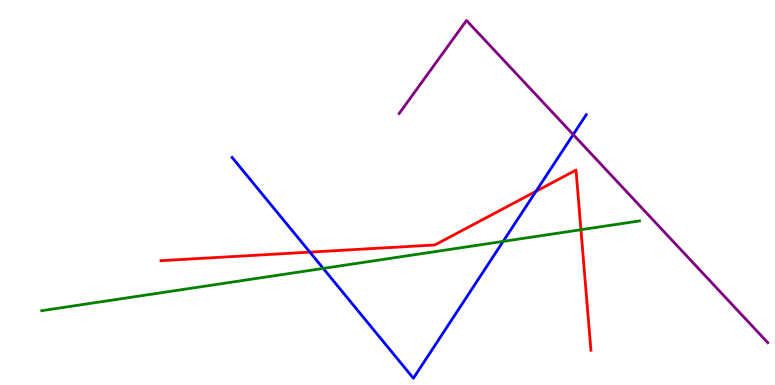[{'lines': ['blue', 'red'], 'intersections': [{'x': 4.0, 'y': 3.45}, {'x': 6.92, 'y': 5.03}]}, {'lines': ['green', 'red'], 'intersections': [{'x': 7.5, 'y': 4.03}]}, {'lines': ['purple', 'red'], 'intersections': []}, {'lines': ['blue', 'green'], 'intersections': [{'x': 4.17, 'y': 3.03}, {'x': 6.49, 'y': 3.73}]}, {'lines': ['blue', 'purple'], 'intersections': [{'x': 7.4, 'y': 6.5}]}, {'lines': ['green', 'purple'], 'intersections': []}]